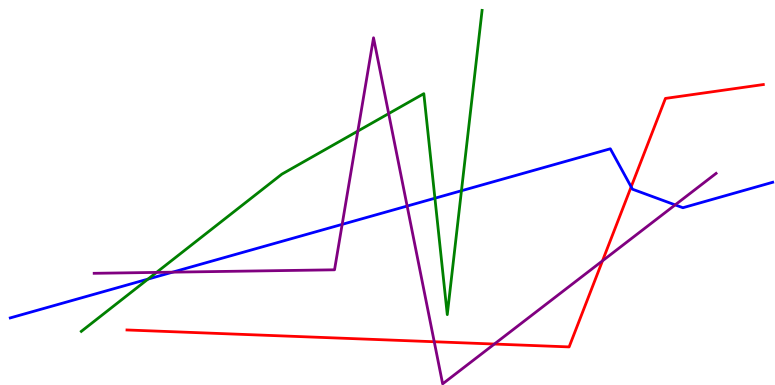[{'lines': ['blue', 'red'], 'intersections': [{'x': 8.14, 'y': 5.15}]}, {'lines': ['green', 'red'], 'intersections': []}, {'lines': ['purple', 'red'], 'intersections': [{'x': 5.6, 'y': 1.12}, {'x': 6.38, 'y': 1.06}, {'x': 7.77, 'y': 3.23}]}, {'lines': ['blue', 'green'], 'intersections': [{'x': 1.91, 'y': 2.75}, {'x': 5.61, 'y': 4.85}, {'x': 5.95, 'y': 5.05}]}, {'lines': ['blue', 'purple'], 'intersections': [{'x': 2.23, 'y': 2.93}, {'x': 4.42, 'y': 4.17}, {'x': 5.25, 'y': 4.65}, {'x': 8.71, 'y': 4.68}]}, {'lines': ['green', 'purple'], 'intersections': [{'x': 2.02, 'y': 2.92}, {'x': 4.62, 'y': 6.6}, {'x': 5.02, 'y': 7.05}]}]